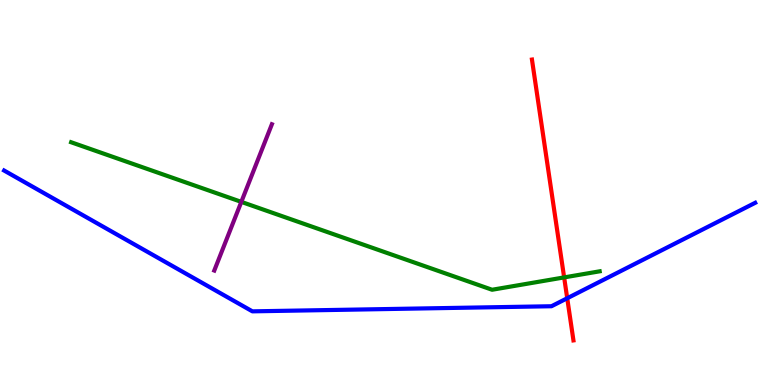[{'lines': ['blue', 'red'], 'intersections': [{'x': 7.32, 'y': 2.25}]}, {'lines': ['green', 'red'], 'intersections': [{'x': 7.28, 'y': 2.79}]}, {'lines': ['purple', 'red'], 'intersections': []}, {'lines': ['blue', 'green'], 'intersections': []}, {'lines': ['blue', 'purple'], 'intersections': []}, {'lines': ['green', 'purple'], 'intersections': [{'x': 3.11, 'y': 4.76}]}]